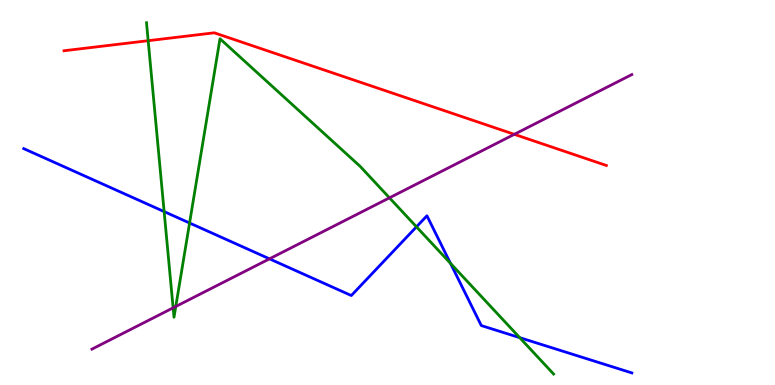[{'lines': ['blue', 'red'], 'intersections': []}, {'lines': ['green', 'red'], 'intersections': [{'x': 1.91, 'y': 8.94}]}, {'lines': ['purple', 'red'], 'intersections': [{'x': 6.64, 'y': 6.51}]}, {'lines': ['blue', 'green'], 'intersections': [{'x': 2.12, 'y': 4.5}, {'x': 2.45, 'y': 4.21}, {'x': 5.37, 'y': 4.11}, {'x': 5.81, 'y': 3.16}, {'x': 6.71, 'y': 1.23}]}, {'lines': ['blue', 'purple'], 'intersections': [{'x': 3.48, 'y': 3.28}]}, {'lines': ['green', 'purple'], 'intersections': [{'x': 2.23, 'y': 2.0}, {'x': 2.27, 'y': 2.04}, {'x': 5.03, 'y': 4.86}]}]